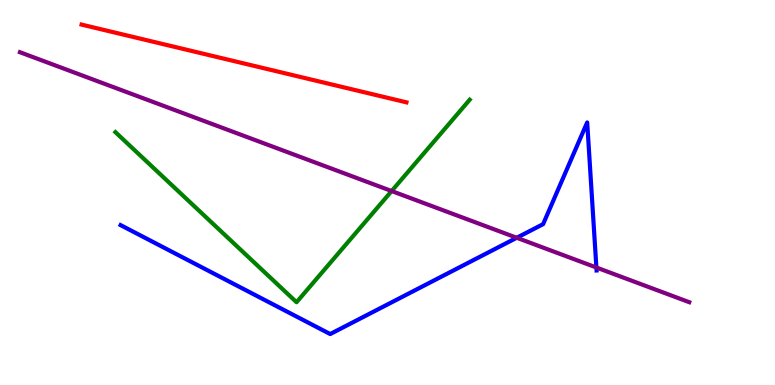[{'lines': ['blue', 'red'], 'intersections': []}, {'lines': ['green', 'red'], 'intersections': []}, {'lines': ['purple', 'red'], 'intersections': []}, {'lines': ['blue', 'green'], 'intersections': []}, {'lines': ['blue', 'purple'], 'intersections': [{'x': 6.67, 'y': 3.82}, {'x': 7.7, 'y': 3.05}]}, {'lines': ['green', 'purple'], 'intersections': [{'x': 5.05, 'y': 5.04}]}]